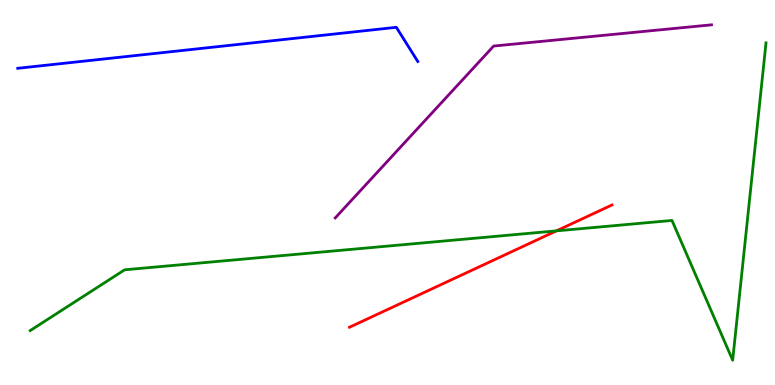[{'lines': ['blue', 'red'], 'intersections': []}, {'lines': ['green', 'red'], 'intersections': [{'x': 7.18, 'y': 4.0}]}, {'lines': ['purple', 'red'], 'intersections': []}, {'lines': ['blue', 'green'], 'intersections': []}, {'lines': ['blue', 'purple'], 'intersections': []}, {'lines': ['green', 'purple'], 'intersections': []}]